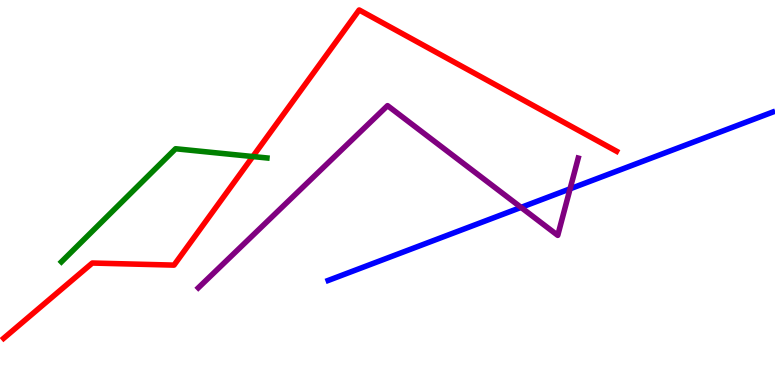[{'lines': ['blue', 'red'], 'intersections': []}, {'lines': ['green', 'red'], 'intersections': [{'x': 3.26, 'y': 5.93}]}, {'lines': ['purple', 'red'], 'intersections': []}, {'lines': ['blue', 'green'], 'intersections': []}, {'lines': ['blue', 'purple'], 'intersections': [{'x': 6.72, 'y': 4.61}, {'x': 7.36, 'y': 5.1}]}, {'lines': ['green', 'purple'], 'intersections': []}]